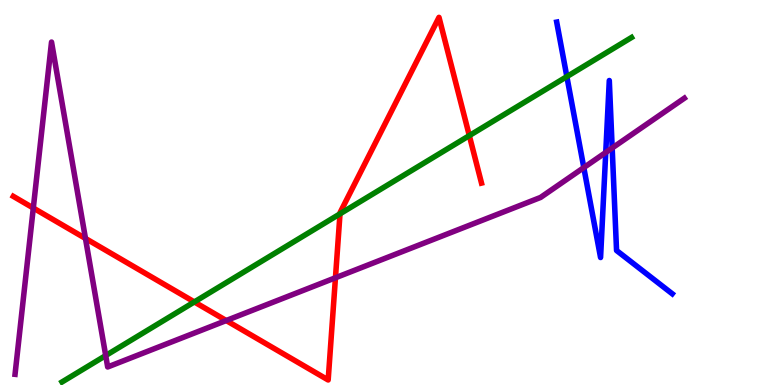[{'lines': ['blue', 'red'], 'intersections': []}, {'lines': ['green', 'red'], 'intersections': [{'x': 2.51, 'y': 2.16}, {'x': 4.39, 'y': 4.45}, {'x': 6.06, 'y': 6.48}]}, {'lines': ['purple', 'red'], 'intersections': [{'x': 0.43, 'y': 4.6}, {'x': 1.1, 'y': 3.81}, {'x': 2.92, 'y': 1.67}, {'x': 4.33, 'y': 2.79}]}, {'lines': ['blue', 'green'], 'intersections': [{'x': 7.31, 'y': 8.01}]}, {'lines': ['blue', 'purple'], 'intersections': [{'x': 7.53, 'y': 5.65}, {'x': 7.82, 'y': 6.04}, {'x': 7.9, 'y': 6.16}]}, {'lines': ['green', 'purple'], 'intersections': [{'x': 1.36, 'y': 0.765}]}]